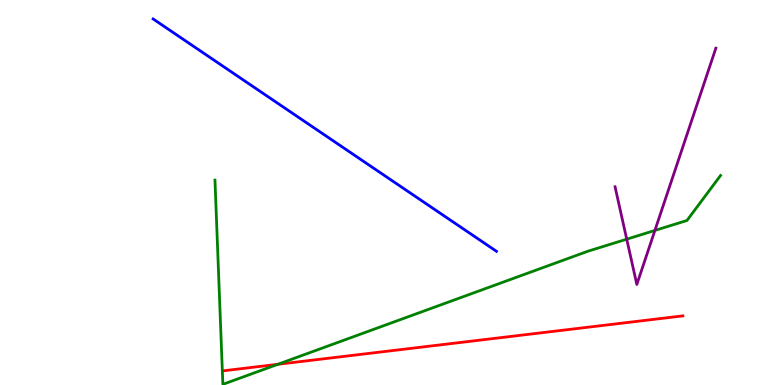[{'lines': ['blue', 'red'], 'intersections': []}, {'lines': ['green', 'red'], 'intersections': [{'x': 3.59, 'y': 0.538}]}, {'lines': ['purple', 'red'], 'intersections': []}, {'lines': ['blue', 'green'], 'intersections': []}, {'lines': ['blue', 'purple'], 'intersections': []}, {'lines': ['green', 'purple'], 'intersections': [{'x': 8.09, 'y': 3.79}, {'x': 8.45, 'y': 4.01}]}]